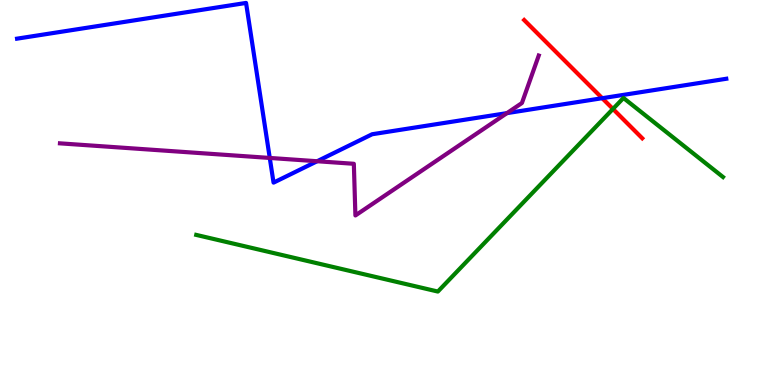[{'lines': ['blue', 'red'], 'intersections': [{'x': 7.77, 'y': 7.45}]}, {'lines': ['green', 'red'], 'intersections': [{'x': 7.91, 'y': 7.17}]}, {'lines': ['purple', 'red'], 'intersections': []}, {'lines': ['blue', 'green'], 'intersections': []}, {'lines': ['blue', 'purple'], 'intersections': [{'x': 3.48, 'y': 5.9}, {'x': 4.09, 'y': 5.81}, {'x': 6.54, 'y': 7.06}]}, {'lines': ['green', 'purple'], 'intersections': []}]